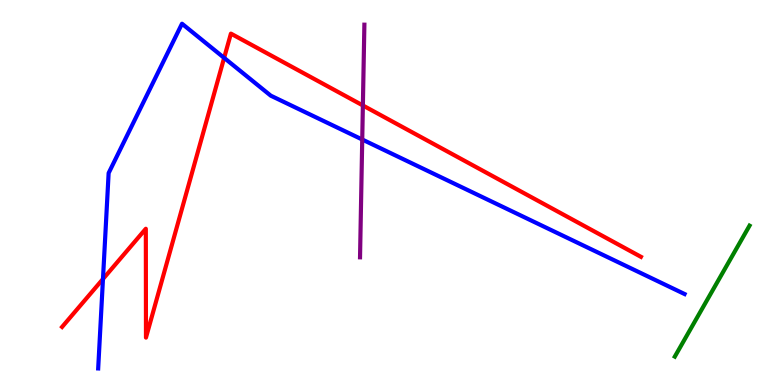[{'lines': ['blue', 'red'], 'intersections': [{'x': 1.33, 'y': 2.75}, {'x': 2.89, 'y': 8.5}]}, {'lines': ['green', 'red'], 'intersections': []}, {'lines': ['purple', 'red'], 'intersections': [{'x': 4.68, 'y': 7.26}]}, {'lines': ['blue', 'green'], 'intersections': []}, {'lines': ['blue', 'purple'], 'intersections': [{'x': 4.67, 'y': 6.38}]}, {'lines': ['green', 'purple'], 'intersections': []}]